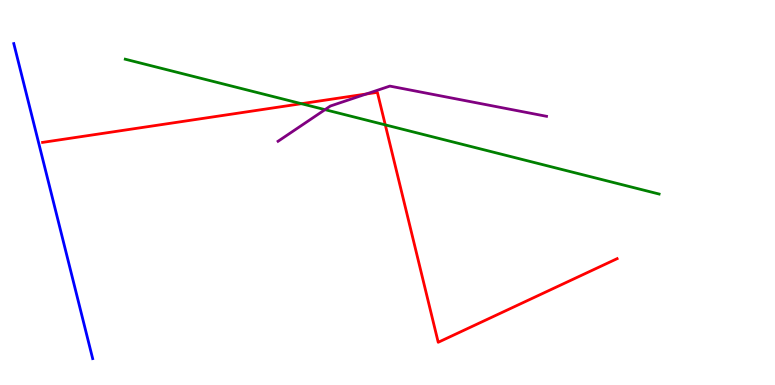[{'lines': ['blue', 'red'], 'intersections': []}, {'lines': ['green', 'red'], 'intersections': [{'x': 3.89, 'y': 7.31}, {'x': 4.97, 'y': 6.76}]}, {'lines': ['purple', 'red'], 'intersections': [{'x': 4.73, 'y': 7.56}]}, {'lines': ['blue', 'green'], 'intersections': []}, {'lines': ['blue', 'purple'], 'intersections': []}, {'lines': ['green', 'purple'], 'intersections': [{'x': 4.19, 'y': 7.15}]}]